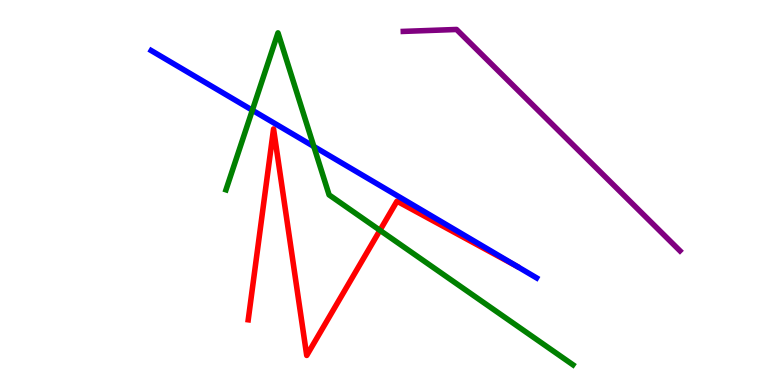[{'lines': ['blue', 'red'], 'intersections': []}, {'lines': ['green', 'red'], 'intersections': [{'x': 4.9, 'y': 4.02}]}, {'lines': ['purple', 'red'], 'intersections': []}, {'lines': ['blue', 'green'], 'intersections': [{'x': 3.26, 'y': 7.14}, {'x': 4.05, 'y': 6.19}]}, {'lines': ['blue', 'purple'], 'intersections': []}, {'lines': ['green', 'purple'], 'intersections': []}]